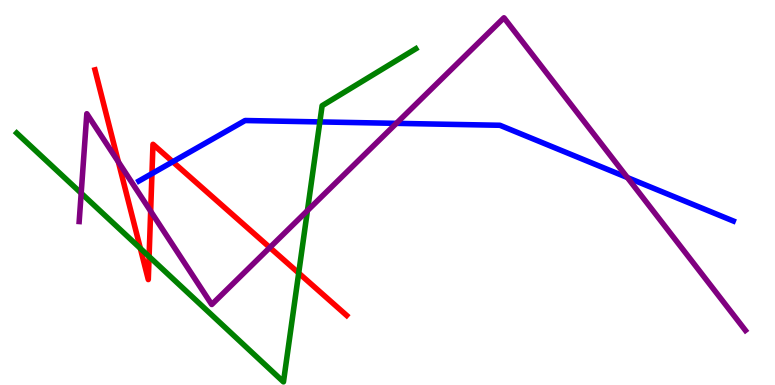[{'lines': ['blue', 'red'], 'intersections': [{'x': 1.96, 'y': 5.49}, {'x': 2.23, 'y': 5.8}]}, {'lines': ['green', 'red'], 'intersections': [{'x': 1.81, 'y': 3.55}, {'x': 1.92, 'y': 3.34}, {'x': 3.85, 'y': 2.91}]}, {'lines': ['purple', 'red'], 'intersections': [{'x': 1.53, 'y': 5.79}, {'x': 1.94, 'y': 4.51}, {'x': 3.48, 'y': 3.57}]}, {'lines': ['blue', 'green'], 'intersections': [{'x': 4.13, 'y': 6.83}]}, {'lines': ['blue', 'purple'], 'intersections': [{'x': 5.11, 'y': 6.8}, {'x': 8.1, 'y': 5.39}]}, {'lines': ['green', 'purple'], 'intersections': [{'x': 1.05, 'y': 4.98}, {'x': 3.97, 'y': 4.53}]}]